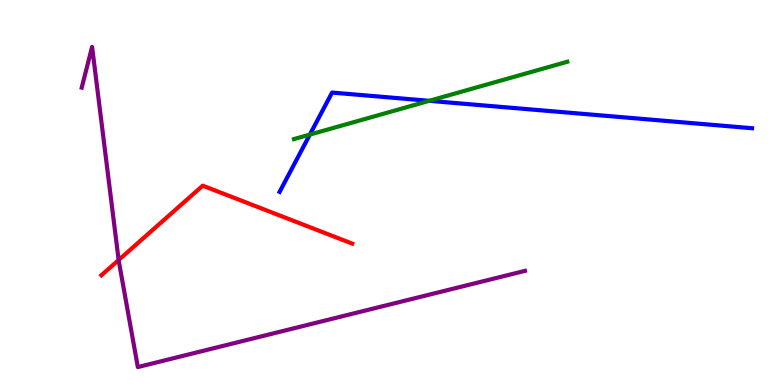[{'lines': ['blue', 'red'], 'intersections': []}, {'lines': ['green', 'red'], 'intersections': []}, {'lines': ['purple', 'red'], 'intersections': [{'x': 1.53, 'y': 3.25}]}, {'lines': ['blue', 'green'], 'intersections': [{'x': 4.0, 'y': 6.5}, {'x': 5.54, 'y': 7.38}]}, {'lines': ['blue', 'purple'], 'intersections': []}, {'lines': ['green', 'purple'], 'intersections': []}]